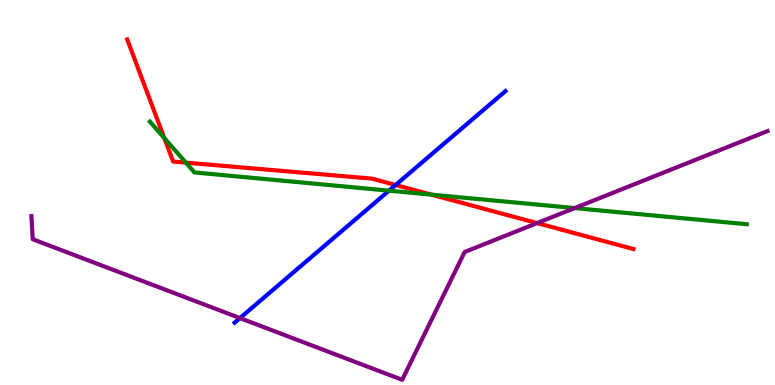[{'lines': ['blue', 'red'], 'intersections': [{'x': 5.1, 'y': 5.19}]}, {'lines': ['green', 'red'], 'intersections': [{'x': 2.12, 'y': 6.41}, {'x': 2.4, 'y': 5.78}, {'x': 5.57, 'y': 4.94}]}, {'lines': ['purple', 'red'], 'intersections': [{'x': 6.93, 'y': 4.21}]}, {'lines': ['blue', 'green'], 'intersections': [{'x': 5.02, 'y': 5.05}]}, {'lines': ['blue', 'purple'], 'intersections': [{'x': 3.1, 'y': 1.74}]}, {'lines': ['green', 'purple'], 'intersections': [{'x': 7.41, 'y': 4.6}]}]